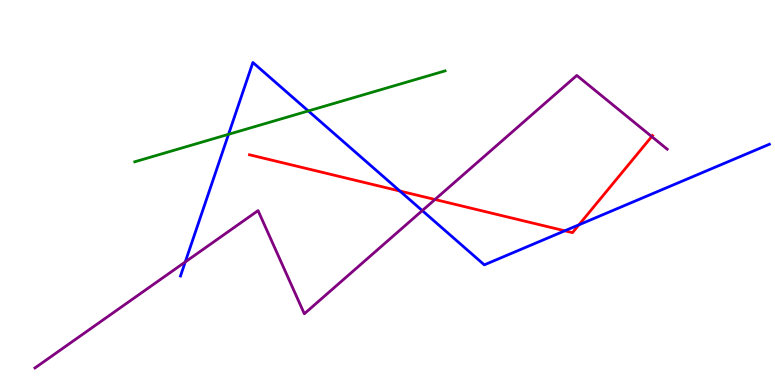[{'lines': ['blue', 'red'], 'intersections': [{'x': 5.16, 'y': 5.04}, {'x': 7.29, 'y': 4.01}, {'x': 7.47, 'y': 4.16}]}, {'lines': ['green', 'red'], 'intersections': []}, {'lines': ['purple', 'red'], 'intersections': [{'x': 5.61, 'y': 4.82}, {'x': 8.41, 'y': 6.45}]}, {'lines': ['blue', 'green'], 'intersections': [{'x': 2.95, 'y': 6.51}, {'x': 3.98, 'y': 7.12}]}, {'lines': ['blue', 'purple'], 'intersections': [{'x': 2.39, 'y': 3.2}, {'x': 5.45, 'y': 4.53}]}, {'lines': ['green', 'purple'], 'intersections': []}]